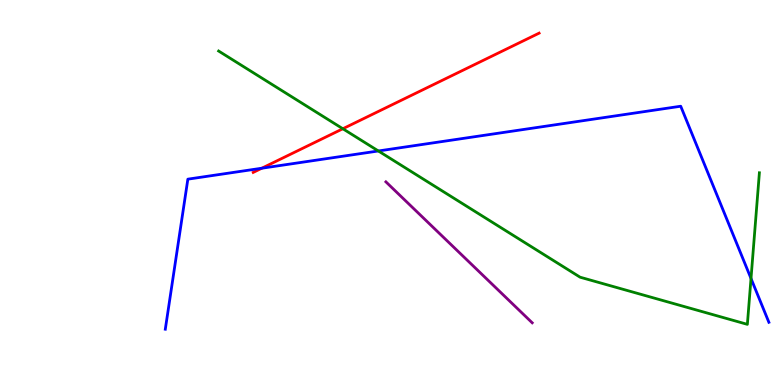[{'lines': ['blue', 'red'], 'intersections': [{'x': 3.38, 'y': 5.63}]}, {'lines': ['green', 'red'], 'intersections': [{'x': 4.42, 'y': 6.66}]}, {'lines': ['purple', 'red'], 'intersections': []}, {'lines': ['blue', 'green'], 'intersections': [{'x': 4.88, 'y': 6.08}, {'x': 9.69, 'y': 2.77}]}, {'lines': ['blue', 'purple'], 'intersections': []}, {'lines': ['green', 'purple'], 'intersections': []}]